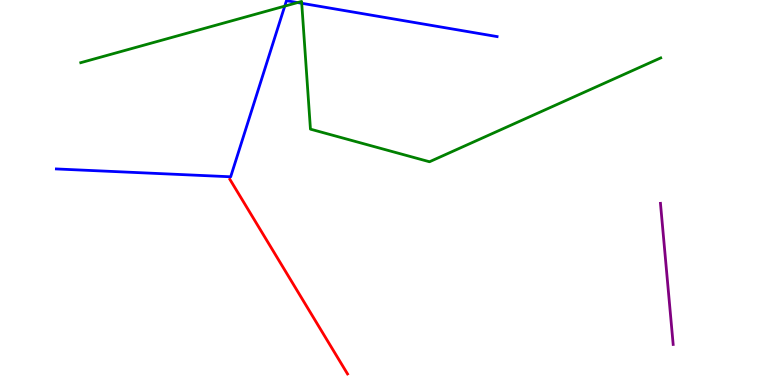[{'lines': ['blue', 'red'], 'intersections': []}, {'lines': ['green', 'red'], 'intersections': []}, {'lines': ['purple', 'red'], 'intersections': []}, {'lines': ['blue', 'green'], 'intersections': [{'x': 3.67, 'y': 9.84}, {'x': 3.84, 'y': 9.93}, {'x': 3.89, 'y': 9.91}]}, {'lines': ['blue', 'purple'], 'intersections': []}, {'lines': ['green', 'purple'], 'intersections': []}]